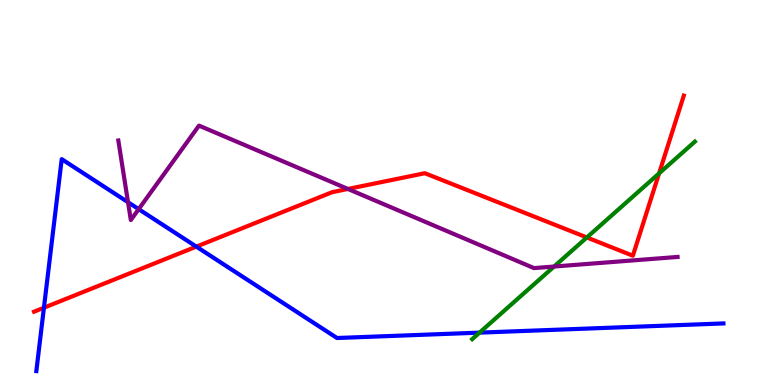[{'lines': ['blue', 'red'], 'intersections': [{'x': 0.567, 'y': 2.01}, {'x': 2.53, 'y': 3.59}]}, {'lines': ['green', 'red'], 'intersections': [{'x': 7.57, 'y': 3.83}, {'x': 8.5, 'y': 5.5}]}, {'lines': ['purple', 'red'], 'intersections': [{'x': 4.49, 'y': 5.09}]}, {'lines': ['blue', 'green'], 'intersections': [{'x': 6.19, 'y': 1.36}]}, {'lines': ['blue', 'purple'], 'intersections': [{'x': 1.65, 'y': 4.75}, {'x': 1.79, 'y': 4.57}]}, {'lines': ['green', 'purple'], 'intersections': [{'x': 7.15, 'y': 3.08}]}]